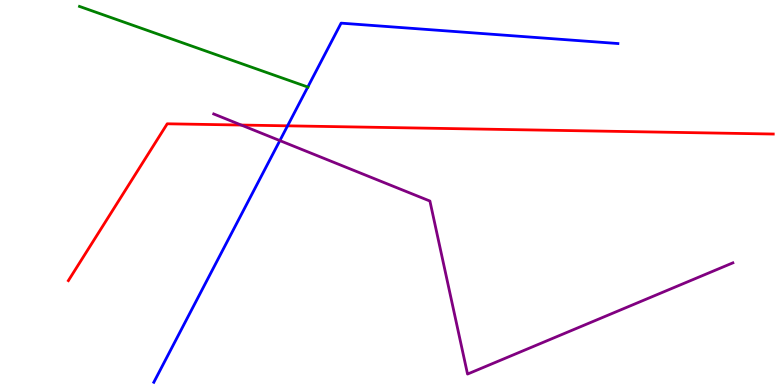[{'lines': ['blue', 'red'], 'intersections': [{'x': 3.71, 'y': 6.73}]}, {'lines': ['green', 'red'], 'intersections': []}, {'lines': ['purple', 'red'], 'intersections': [{'x': 3.11, 'y': 6.75}]}, {'lines': ['blue', 'green'], 'intersections': [{'x': 3.97, 'y': 7.74}]}, {'lines': ['blue', 'purple'], 'intersections': [{'x': 3.61, 'y': 6.35}]}, {'lines': ['green', 'purple'], 'intersections': []}]